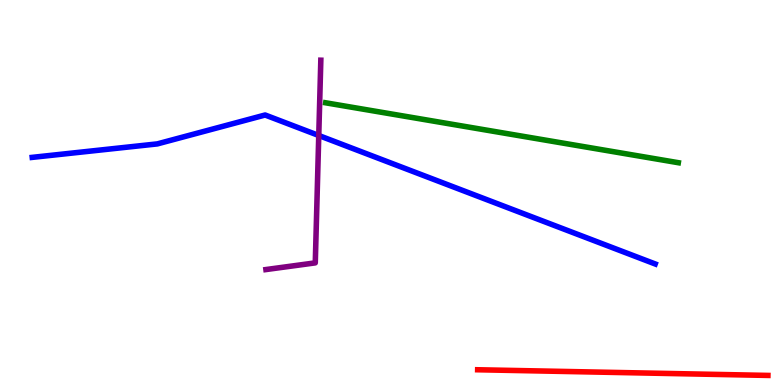[{'lines': ['blue', 'red'], 'intersections': []}, {'lines': ['green', 'red'], 'intersections': []}, {'lines': ['purple', 'red'], 'intersections': []}, {'lines': ['blue', 'green'], 'intersections': []}, {'lines': ['blue', 'purple'], 'intersections': [{'x': 4.11, 'y': 6.48}]}, {'lines': ['green', 'purple'], 'intersections': []}]